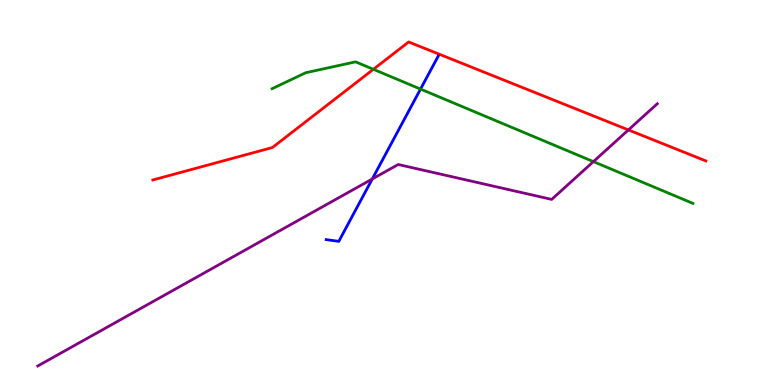[{'lines': ['blue', 'red'], 'intersections': []}, {'lines': ['green', 'red'], 'intersections': [{'x': 4.82, 'y': 8.2}]}, {'lines': ['purple', 'red'], 'intersections': [{'x': 8.11, 'y': 6.63}]}, {'lines': ['blue', 'green'], 'intersections': [{'x': 5.43, 'y': 7.69}]}, {'lines': ['blue', 'purple'], 'intersections': [{'x': 4.8, 'y': 5.35}]}, {'lines': ['green', 'purple'], 'intersections': [{'x': 7.66, 'y': 5.8}]}]